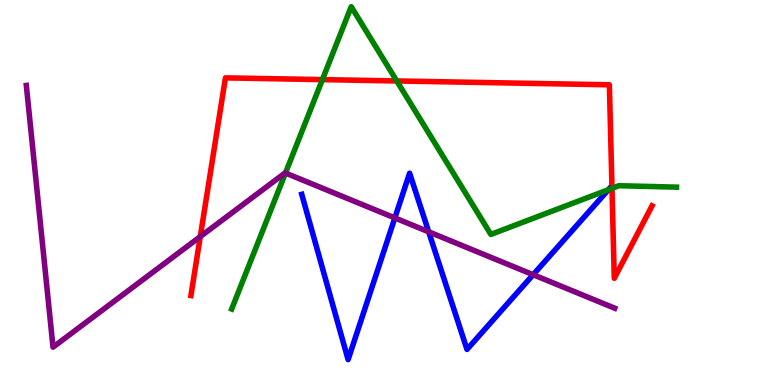[{'lines': ['blue', 'red'], 'intersections': []}, {'lines': ['green', 'red'], 'intersections': [{'x': 4.16, 'y': 7.93}, {'x': 5.12, 'y': 7.9}, {'x': 7.9, 'y': 5.11}]}, {'lines': ['purple', 'red'], 'intersections': [{'x': 2.58, 'y': 3.85}]}, {'lines': ['blue', 'green'], 'intersections': [{'x': 7.85, 'y': 5.07}]}, {'lines': ['blue', 'purple'], 'intersections': [{'x': 5.09, 'y': 4.34}, {'x': 5.53, 'y': 3.98}, {'x': 6.88, 'y': 2.86}]}, {'lines': ['green', 'purple'], 'intersections': [{'x': 3.68, 'y': 5.51}]}]